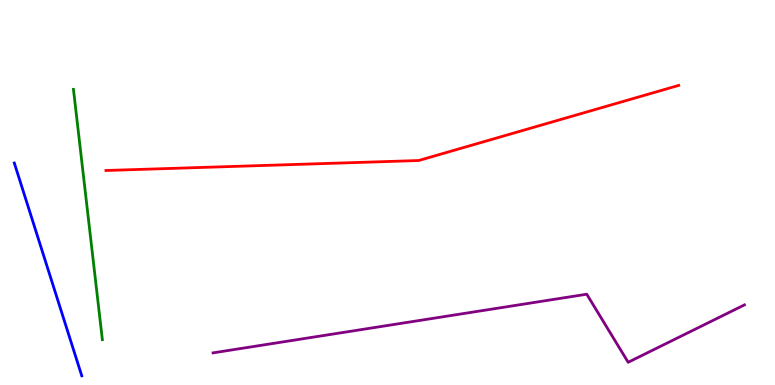[{'lines': ['blue', 'red'], 'intersections': []}, {'lines': ['green', 'red'], 'intersections': []}, {'lines': ['purple', 'red'], 'intersections': []}, {'lines': ['blue', 'green'], 'intersections': []}, {'lines': ['blue', 'purple'], 'intersections': []}, {'lines': ['green', 'purple'], 'intersections': []}]